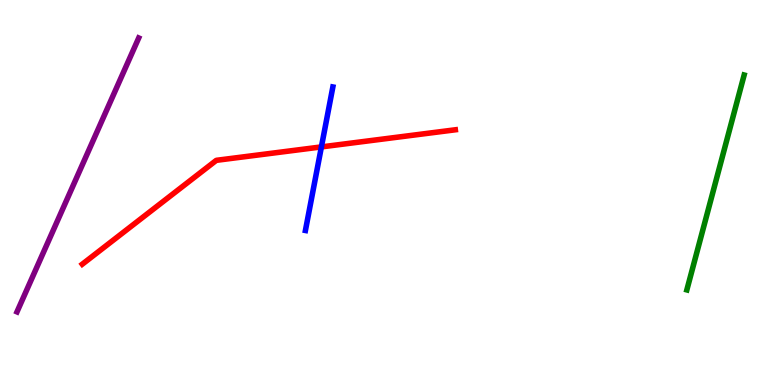[{'lines': ['blue', 'red'], 'intersections': [{'x': 4.15, 'y': 6.18}]}, {'lines': ['green', 'red'], 'intersections': []}, {'lines': ['purple', 'red'], 'intersections': []}, {'lines': ['blue', 'green'], 'intersections': []}, {'lines': ['blue', 'purple'], 'intersections': []}, {'lines': ['green', 'purple'], 'intersections': []}]